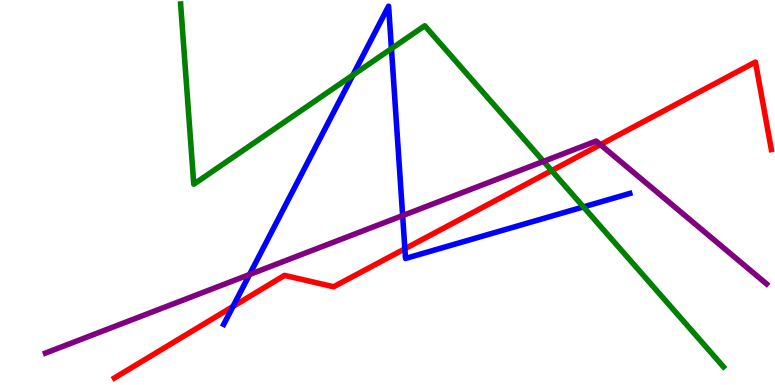[{'lines': ['blue', 'red'], 'intersections': [{'x': 3.01, 'y': 2.04}, {'x': 5.22, 'y': 3.54}]}, {'lines': ['green', 'red'], 'intersections': [{'x': 7.12, 'y': 5.57}]}, {'lines': ['purple', 'red'], 'intersections': [{'x': 7.75, 'y': 6.24}]}, {'lines': ['blue', 'green'], 'intersections': [{'x': 4.55, 'y': 8.05}, {'x': 5.05, 'y': 8.74}, {'x': 7.53, 'y': 4.63}]}, {'lines': ['blue', 'purple'], 'intersections': [{'x': 3.22, 'y': 2.87}, {'x': 5.2, 'y': 4.4}]}, {'lines': ['green', 'purple'], 'intersections': [{'x': 7.01, 'y': 5.81}]}]